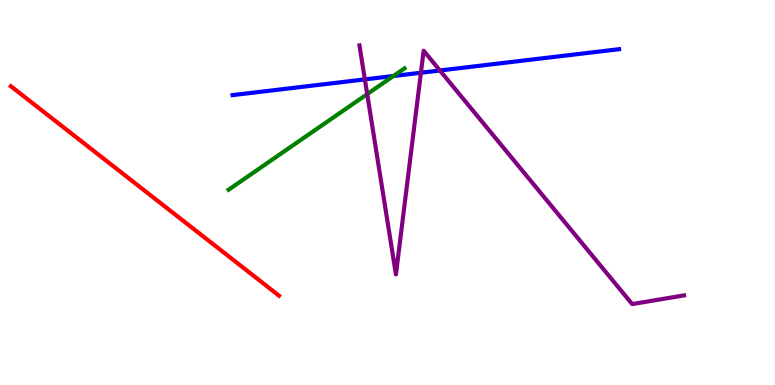[{'lines': ['blue', 'red'], 'intersections': []}, {'lines': ['green', 'red'], 'intersections': []}, {'lines': ['purple', 'red'], 'intersections': []}, {'lines': ['blue', 'green'], 'intersections': [{'x': 5.08, 'y': 8.03}]}, {'lines': ['blue', 'purple'], 'intersections': [{'x': 4.71, 'y': 7.94}, {'x': 5.43, 'y': 8.11}, {'x': 5.68, 'y': 8.17}]}, {'lines': ['green', 'purple'], 'intersections': [{'x': 4.74, 'y': 7.56}]}]